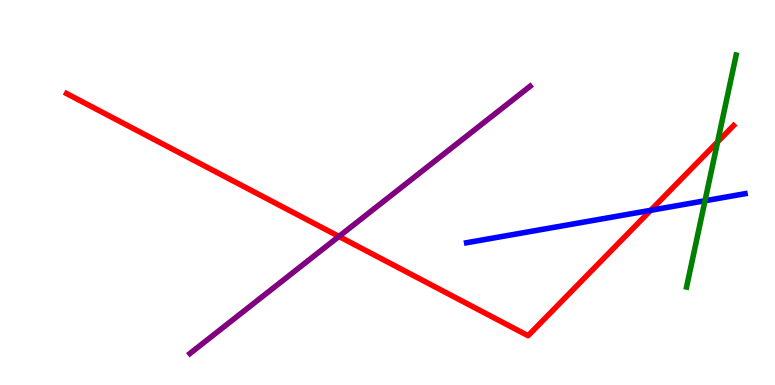[{'lines': ['blue', 'red'], 'intersections': [{'x': 8.4, 'y': 4.54}]}, {'lines': ['green', 'red'], 'intersections': [{'x': 9.26, 'y': 6.31}]}, {'lines': ['purple', 'red'], 'intersections': [{'x': 4.37, 'y': 3.86}]}, {'lines': ['blue', 'green'], 'intersections': [{'x': 9.1, 'y': 4.79}]}, {'lines': ['blue', 'purple'], 'intersections': []}, {'lines': ['green', 'purple'], 'intersections': []}]